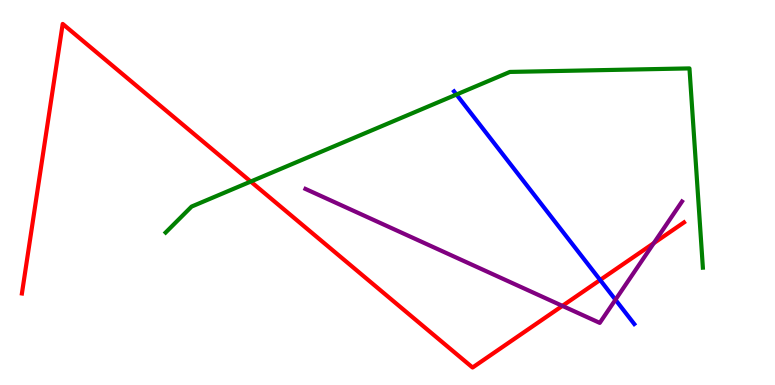[{'lines': ['blue', 'red'], 'intersections': [{'x': 7.74, 'y': 2.73}]}, {'lines': ['green', 'red'], 'intersections': [{'x': 3.24, 'y': 5.28}]}, {'lines': ['purple', 'red'], 'intersections': [{'x': 7.26, 'y': 2.06}, {'x': 8.44, 'y': 3.68}]}, {'lines': ['blue', 'green'], 'intersections': [{'x': 5.89, 'y': 7.54}]}, {'lines': ['blue', 'purple'], 'intersections': [{'x': 7.94, 'y': 2.21}]}, {'lines': ['green', 'purple'], 'intersections': []}]